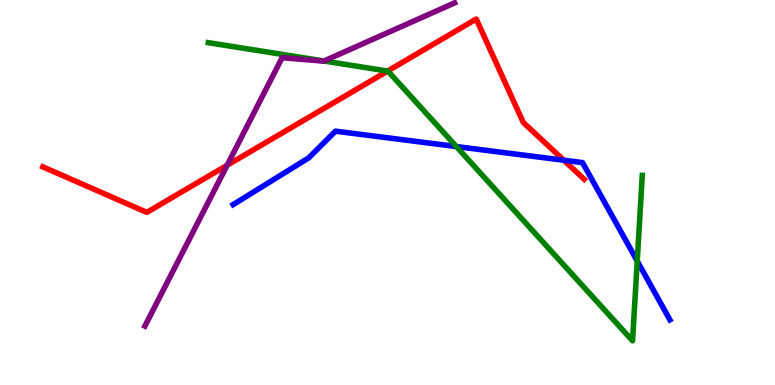[{'lines': ['blue', 'red'], 'intersections': [{'x': 7.27, 'y': 5.84}]}, {'lines': ['green', 'red'], 'intersections': [{'x': 5.0, 'y': 8.15}]}, {'lines': ['purple', 'red'], 'intersections': [{'x': 2.93, 'y': 5.71}]}, {'lines': ['blue', 'green'], 'intersections': [{'x': 5.89, 'y': 6.19}, {'x': 8.22, 'y': 3.22}]}, {'lines': ['blue', 'purple'], 'intersections': []}, {'lines': ['green', 'purple'], 'intersections': [{'x': 4.18, 'y': 8.42}]}]